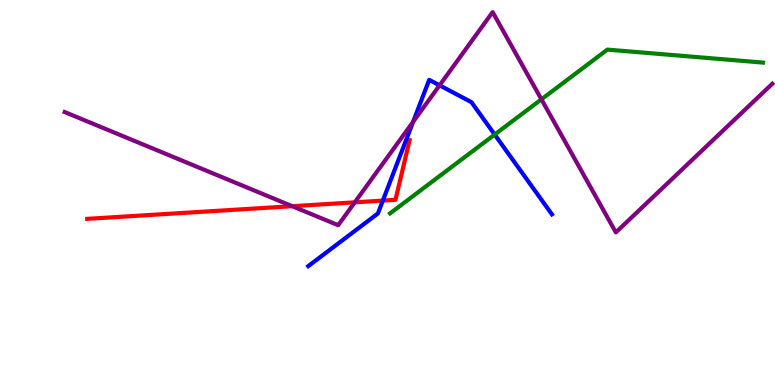[{'lines': ['blue', 'red'], 'intersections': [{'x': 4.94, 'y': 4.79}]}, {'lines': ['green', 'red'], 'intersections': []}, {'lines': ['purple', 'red'], 'intersections': [{'x': 3.77, 'y': 4.64}, {'x': 4.58, 'y': 4.74}]}, {'lines': ['blue', 'green'], 'intersections': [{'x': 6.38, 'y': 6.51}]}, {'lines': ['blue', 'purple'], 'intersections': [{'x': 5.33, 'y': 6.83}, {'x': 5.67, 'y': 7.78}]}, {'lines': ['green', 'purple'], 'intersections': [{'x': 6.99, 'y': 7.42}]}]